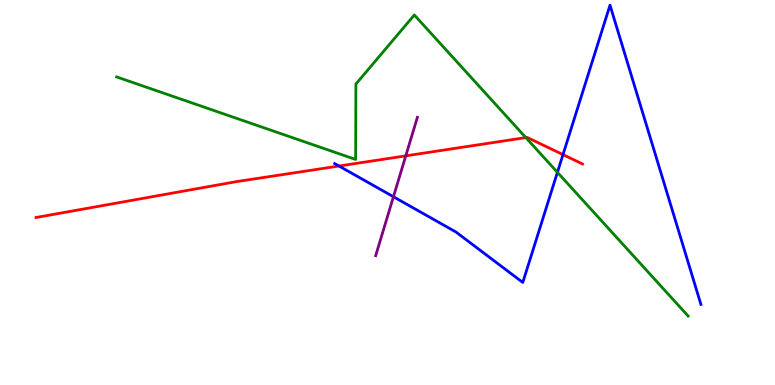[{'lines': ['blue', 'red'], 'intersections': [{'x': 4.37, 'y': 5.69}, {'x': 7.26, 'y': 5.98}]}, {'lines': ['green', 'red'], 'intersections': [{'x': 6.78, 'y': 6.43}]}, {'lines': ['purple', 'red'], 'intersections': [{'x': 5.24, 'y': 5.95}]}, {'lines': ['blue', 'green'], 'intersections': [{'x': 7.19, 'y': 5.52}]}, {'lines': ['blue', 'purple'], 'intersections': [{'x': 5.08, 'y': 4.89}]}, {'lines': ['green', 'purple'], 'intersections': []}]